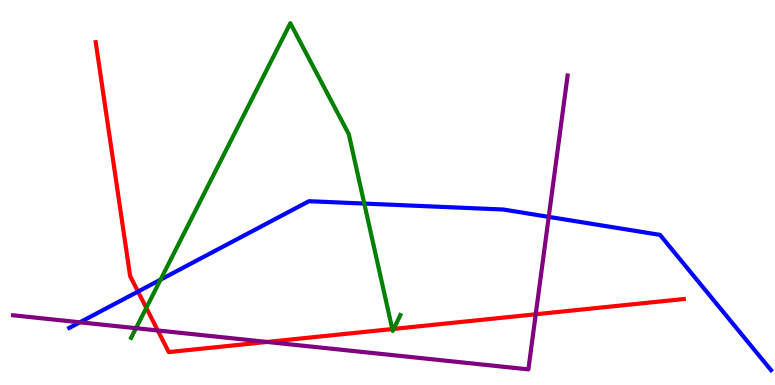[{'lines': ['blue', 'red'], 'intersections': [{'x': 1.78, 'y': 2.43}]}, {'lines': ['green', 'red'], 'intersections': [{'x': 1.89, 'y': 2.0}, {'x': 5.06, 'y': 1.45}, {'x': 5.08, 'y': 1.46}]}, {'lines': ['purple', 'red'], 'intersections': [{'x': 2.04, 'y': 1.42}, {'x': 3.45, 'y': 1.12}, {'x': 6.91, 'y': 1.84}]}, {'lines': ['blue', 'green'], 'intersections': [{'x': 2.07, 'y': 2.74}, {'x': 4.7, 'y': 4.71}]}, {'lines': ['blue', 'purple'], 'intersections': [{'x': 1.03, 'y': 1.63}, {'x': 7.08, 'y': 4.37}]}, {'lines': ['green', 'purple'], 'intersections': [{'x': 1.75, 'y': 1.48}]}]